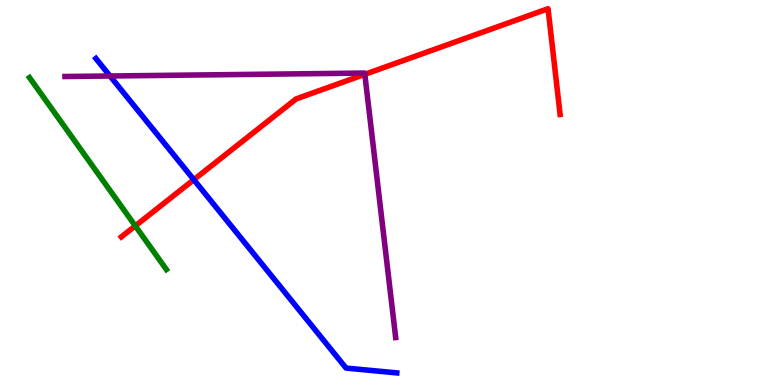[{'lines': ['blue', 'red'], 'intersections': [{'x': 2.5, 'y': 5.33}]}, {'lines': ['green', 'red'], 'intersections': [{'x': 1.75, 'y': 4.13}]}, {'lines': ['purple', 'red'], 'intersections': [{'x': 4.71, 'y': 8.07}]}, {'lines': ['blue', 'green'], 'intersections': []}, {'lines': ['blue', 'purple'], 'intersections': [{'x': 1.42, 'y': 8.03}]}, {'lines': ['green', 'purple'], 'intersections': []}]